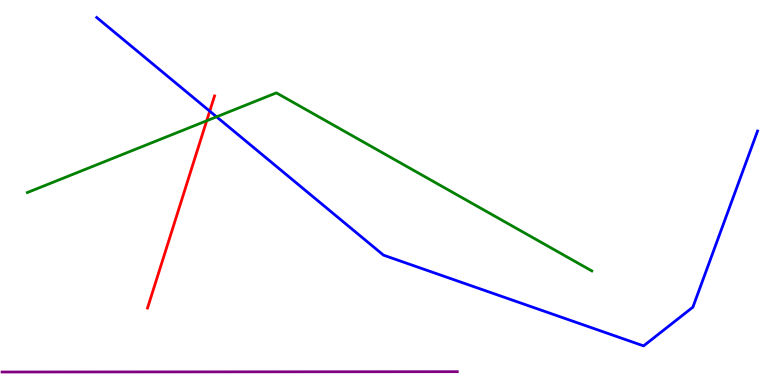[{'lines': ['blue', 'red'], 'intersections': [{'x': 2.71, 'y': 7.11}]}, {'lines': ['green', 'red'], 'intersections': [{'x': 2.67, 'y': 6.86}]}, {'lines': ['purple', 'red'], 'intersections': []}, {'lines': ['blue', 'green'], 'intersections': [{'x': 2.79, 'y': 6.97}]}, {'lines': ['blue', 'purple'], 'intersections': []}, {'lines': ['green', 'purple'], 'intersections': []}]